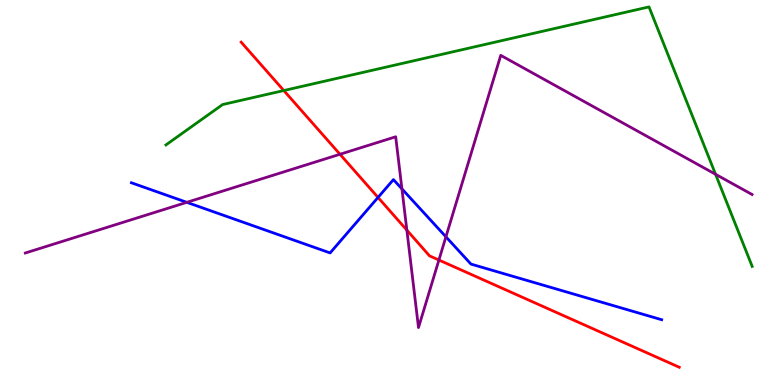[{'lines': ['blue', 'red'], 'intersections': [{'x': 4.88, 'y': 4.87}]}, {'lines': ['green', 'red'], 'intersections': [{'x': 3.66, 'y': 7.65}]}, {'lines': ['purple', 'red'], 'intersections': [{'x': 4.39, 'y': 5.99}, {'x': 5.25, 'y': 4.02}, {'x': 5.66, 'y': 3.25}]}, {'lines': ['blue', 'green'], 'intersections': []}, {'lines': ['blue', 'purple'], 'intersections': [{'x': 2.41, 'y': 4.74}, {'x': 5.19, 'y': 5.09}, {'x': 5.75, 'y': 3.85}]}, {'lines': ['green', 'purple'], 'intersections': [{'x': 9.23, 'y': 5.47}]}]